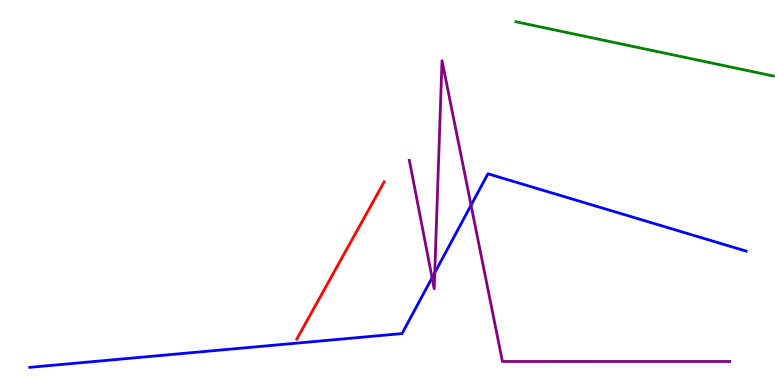[{'lines': ['blue', 'red'], 'intersections': []}, {'lines': ['green', 'red'], 'intersections': []}, {'lines': ['purple', 'red'], 'intersections': []}, {'lines': ['blue', 'green'], 'intersections': []}, {'lines': ['blue', 'purple'], 'intersections': [{'x': 5.58, 'y': 2.79}, {'x': 5.61, 'y': 2.92}, {'x': 6.08, 'y': 4.67}]}, {'lines': ['green', 'purple'], 'intersections': []}]